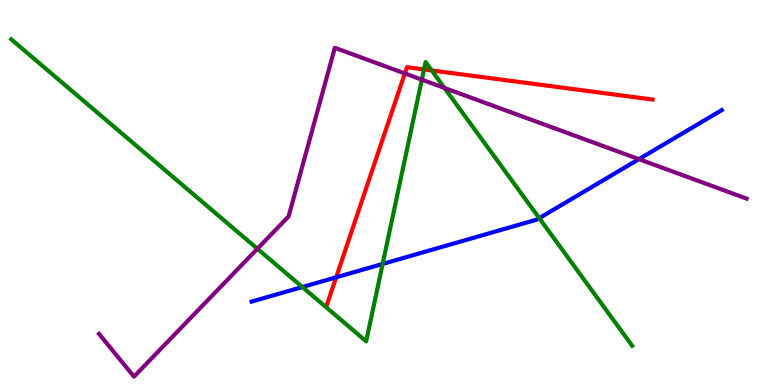[{'lines': ['blue', 'red'], 'intersections': [{'x': 4.34, 'y': 2.8}]}, {'lines': ['green', 'red'], 'intersections': [{'x': 5.47, 'y': 8.2}, {'x': 5.57, 'y': 8.17}]}, {'lines': ['purple', 'red'], 'intersections': [{'x': 5.22, 'y': 8.09}]}, {'lines': ['blue', 'green'], 'intersections': [{'x': 3.9, 'y': 2.54}, {'x': 4.94, 'y': 3.14}, {'x': 6.96, 'y': 4.33}]}, {'lines': ['blue', 'purple'], 'intersections': [{'x': 8.24, 'y': 5.87}]}, {'lines': ['green', 'purple'], 'intersections': [{'x': 3.32, 'y': 3.54}, {'x': 5.44, 'y': 7.93}, {'x': 5.73, 'y': 7.72}]}]